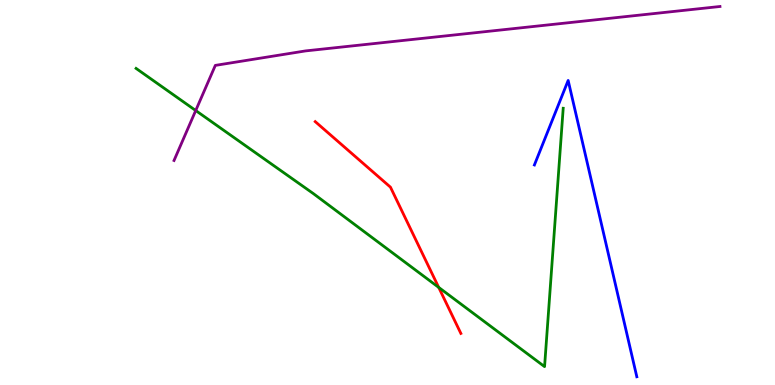[{'lines': ['blue', 'red'], 'intersections': []}, {'lines': ['green', 'red'], 'intersections': [{'x': 5.66, 'y': 2.54}]}, {'lines': ['purple', 'red'], 'intersections': []}, {'lines': ['blue', 'green'], 'intersections': []}, {'lines': ['blue', 'purple'], 'intersections': []}, {'lines': ['green', 'purple'], 'intersections': [{'x': 2.53, 'y': 7.13}]}]